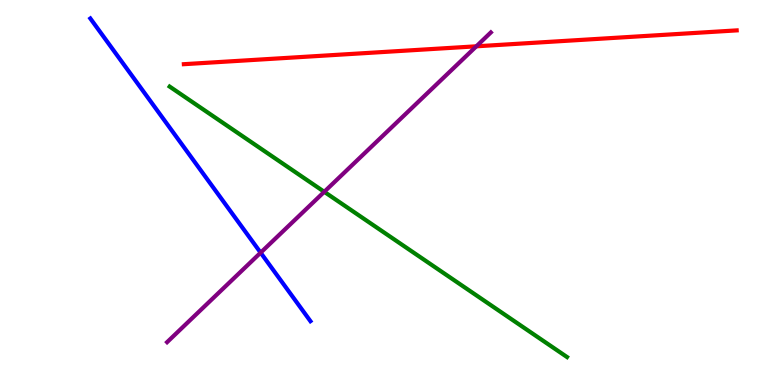[{'lines': ['blue', 'red'], 'intersections': []}, {'lines': ['green', 'red'], 'intersections': []}, {'lines': ['purple', 'red'], 'intersections': [{'x': 6.15, 'y': 8.8}]}, {'lines': ['blue', 'green'], 'intersections': []}, {'lines': ['blue', 'purple'], 'intersections': [{'x': 3.36, 'y': 3.44}]}, {'lines': ['green', 'purple'], 'intersections': [{'x': 4.18, 'y': 5.02}]}]